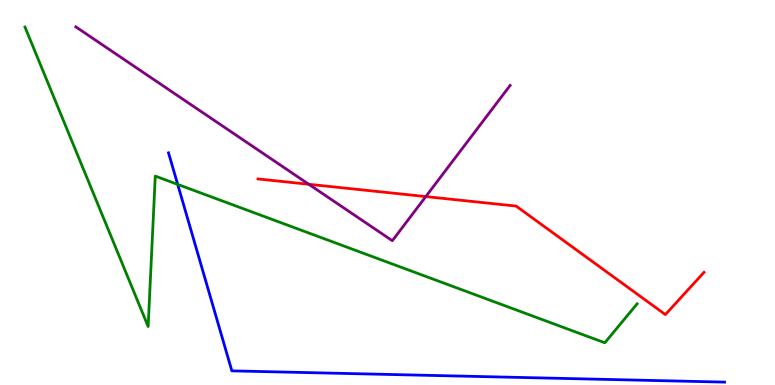[{'lines': ['blue', 'red'], 'intersections': []}, {'lines': ['green', 'red'], 'intersections': []}, {'lines': ['purple', 'red'], 'intersections': [{'x': 3.98, 'y': 5.21}, {'x': 5.49, 'y': 4.89}]}, {'lines': ['blue', 'green'], 'intersections': [{'x': 2.29, 'y': 5.21}]}, {'lines': ['blue', 'purple'], 'intersections': []}, {'lines': ['green', 'purple'], 'intersections': []}]